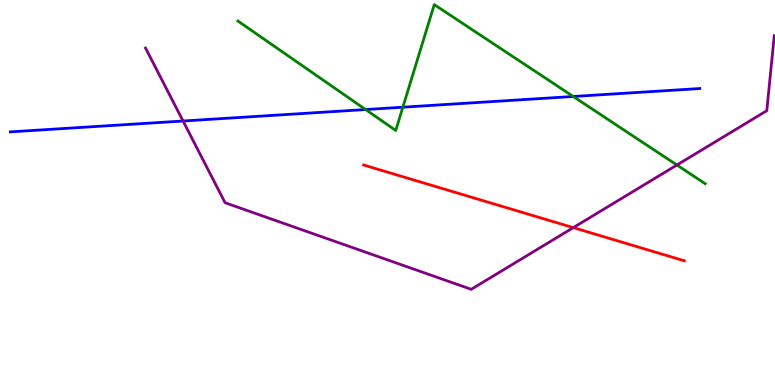[{'lines': ['blue', 'red'], 'intersections': []}, {'lines': ['green', 'red'], 'intersections': []}, {'lines': ['purple', 'red'], 'intersections': [{'x': 7.4, 'y': 4.09}]}, {'lines': ['blue', 'green'], 'intersections': [{'x': 4.72, 'y': 7.15}, {'x': 5.2, 'y': 7.22}, {'x': 7.4, 'y': 7.49}]}, {'lines': ['blue', 'purple'], 'intersections': [{'x': 2.36, 'y': 6.86}]}, {'lines': ['green', 'purple'], 'intersections': [{'x': 8.73, 'y': 5.71}]}]